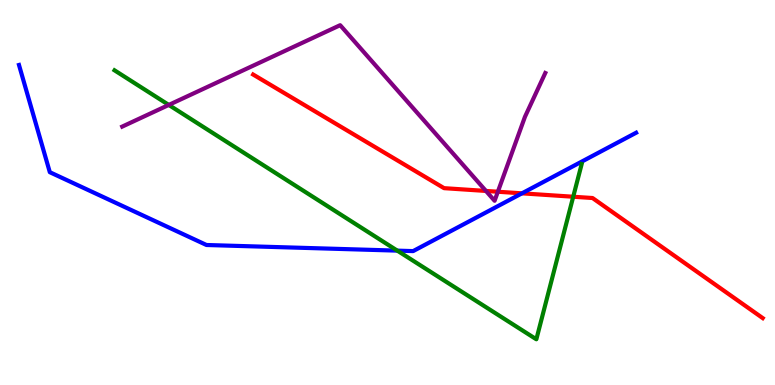[{'lines': ['blue', 'red'], 'intersections': [{'x': 6.73, 'y': 4.98}]}, {'lines': ['green', 'red'], 'intersections': [{'x': 7.4, 'y': 4.89}]}, {'lines': ['purple', 'red'], 'intersections': [{'x': 6.27, 'y': 5.04}, {'x': 6.42, 'y': 5.02}]}, {'lines': ['blue', 'green'], 'intersections': [{'x': 5.13, 'y': 3.49}]}, {'lines': ['blue', 'purple'], 'intersections': []}, {'lines': ['green', 'purple'], 'intersections': [{'x': 2.18, 'y': 7.27}]}]